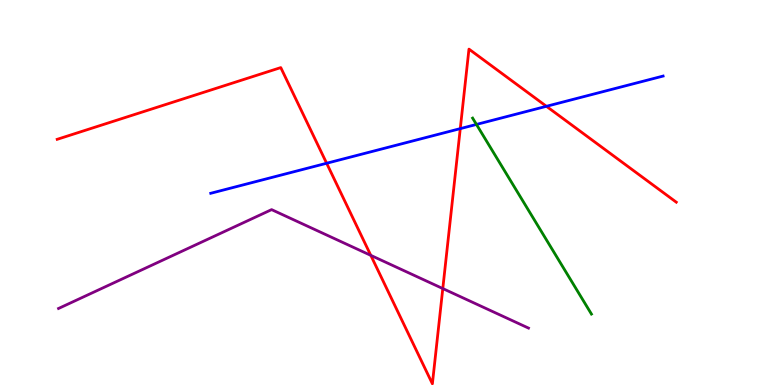[{'lines': ['blue', 'red'], 'intersections': [{'x': 4.21, 'y': 5.76}, {'x': 5.94, 'y': 6.66}, {'x': 7.05, 'y': 7.24}]}, {'lines': ['green', 'red'], 'intersections': []}, {'lines': ['purple', 'red'], 'intersections': [{'x': 4.78, 'y': 3.37}, {'x': 5.71, 'y': 2.5}]}, {'lines': ['blue', 'green'], 'intersections': [{'x': 6.15, 'y': 6.77}]}, {'lines': ['blue', 'purple'], 'intersections': []}, {'lines': ['green', 'purple'], 'intersections': []}]